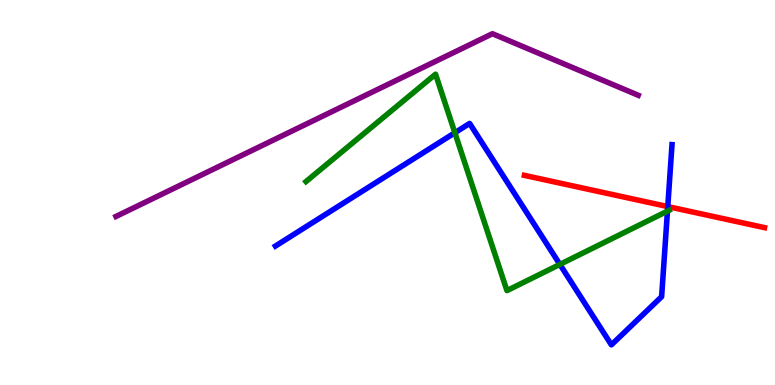[{'lines': ['blue', 'red'], 'intersections': [{'x': 8.62, 'y': 4.63}]}, {'lines': ['green', 'red'], 'intersections': []}, {'lines': ['purple', 'red'], 'intersections': []}, {'lines': ['blue', 'green'], 'intersections': [{'x': 5.87, 'y': 6.55}, {'x': 7.22, 'y': 3.13}, {'x': 8.61, 'y': 4.52}]}, {'lines': ['blue', 'purple'], 'intersections': []}, {'lines': ['green', 'purple'], 'intersections': []}]